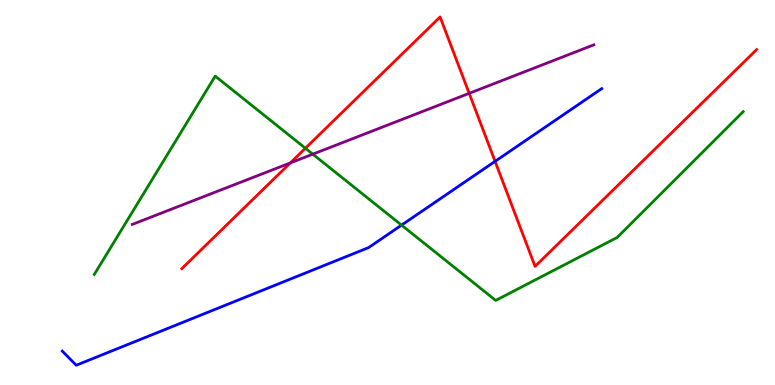[{'lines': ['blue', 'red'], 'intersections': [{'x': 6.39, 'y': 5.81}]}, {'lines': ['green', 'red'], 'intersections': [{'x': 3.94, 'y': 6.15}]}, {'lines': ['purple', 'red'], 'intersections': [{'x': 3.75, 'y': 5.77}, {'x': 6.05, 'y': 7.58}]}, {'lines': ['blue', 'green'], 'intersections': [{'x': 5.18, 'y': 4.15}]}, {'lines': ['blue', 'purple'], 'intersections': []}, {'lines': ['green', 'purple'], 'intersections': [{'x': 4.04, 'y': 6.0}]}]